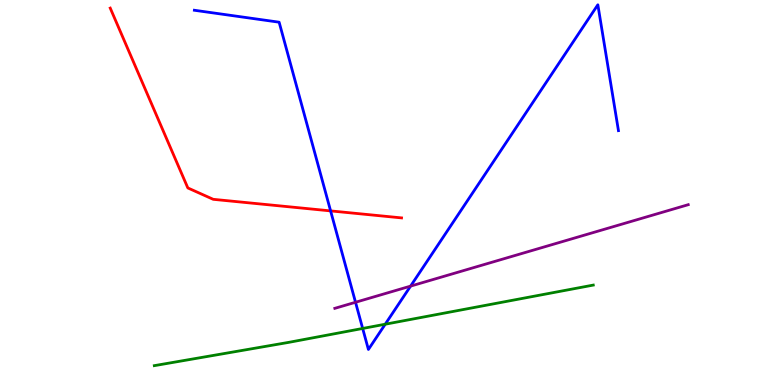[{'lines': ['blue', 'red'], 'intersections': [{'x': 4.27, 'y': 4.52}]}, {'lines': ['green', 'red'], 'intersections': []}, {'lines': ['purple', 'red'], 'intersections': []}, {'lines': ['blue', 'green'], 'intersections': [{'x': 4.68, 'y': 1.47}, {'x': 4.97, 'y': 1.58}]}, {'lines': ['blue', 'purple'], 'intersections': [{'x': 4.59, 'y': 2.15}, {'x': 5.3, 'y': 2.57}]}, {'lines': ['green', 'purple'], 'intersections': []}]